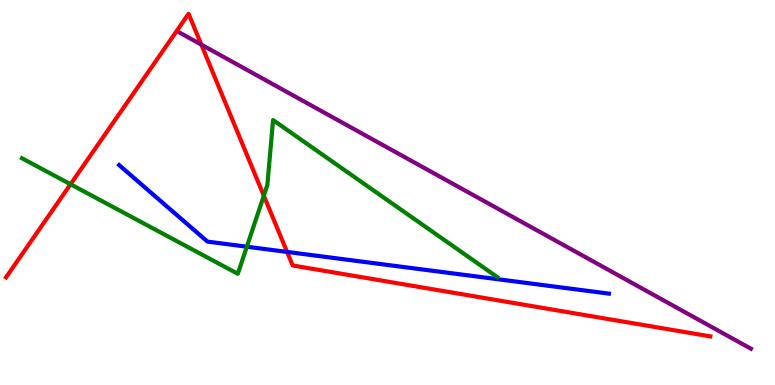[{'lines': ['blue', 'red'], 'intersections': [{'x': 3.7, 'y': 3.46}]}, {'lines': ['green', 'red'], 'intersections': [{'x': 0.91, 'y': 5.21}, {'x': 3.4, 'y': 4.92}]}, {'lines': ['purple', 'red'], 'intersections': [{'x': 2.6, 'y': 8.84}]}, {'lines': ['blue', 'green'], 'intersections': [{'x': 3.18, 'y': 3.59}]}, {'lines': ['blue', 'purple'], 'intersections': []}, {'lines': ['green', 'purple'], 'intersections': []}]